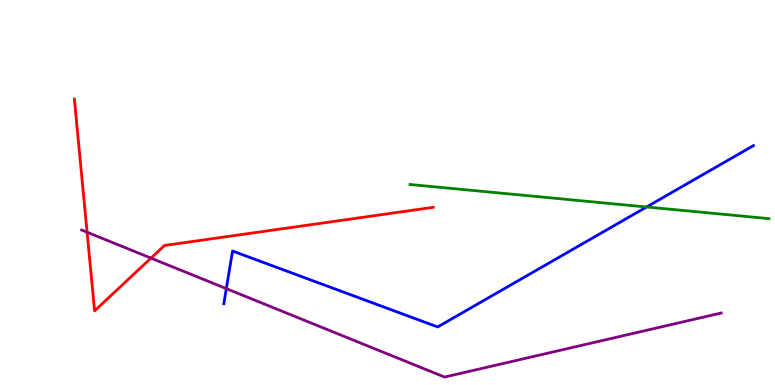[{'lines': ['blue', 'red'], 'intersections': []}, {'lines': ['green', 'red'], 'intersections': []}, {'lines': ['purple', 'red'], 'intersections': [{'x': 1.12, 'y': 3.97}, {'x': 1.95, 'y': 3.3}]}, {'lines': ['blue', 'green'], 'intersections': [{'x': 8.34, 'y': 4.62}]}, {'lines': ['blue', 'purple'], 'intersections': [{'x': 2.92, 'y': 2.5}]}, {'lines': ['green', 'purple'], 'intersections': []}]